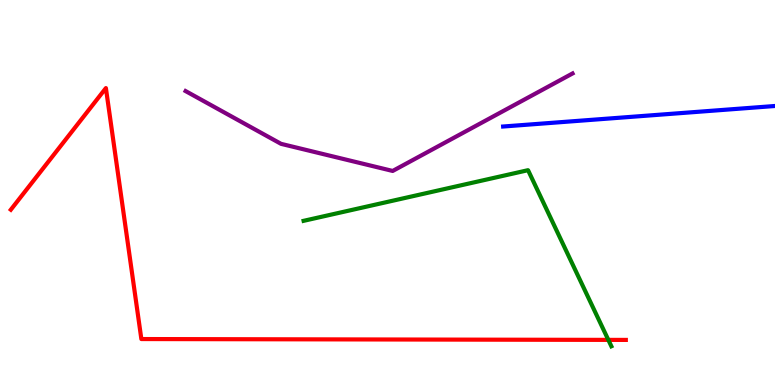[{'lines': ['blue', 'red'], 'intersections': []}, {'lines': ['green', 'red'], 'intersections': [{'x': 7.85, 'y': 1.17}]}, {'lines': ['purple', 'red'], 'intersections': []}, {'lines': ['blue', 'green'], 'intersections': []}, {'lines': ['blue', 'purple'], 'intersections': []}, {'lines': ['green', 'purple'], 'intersections': []}]